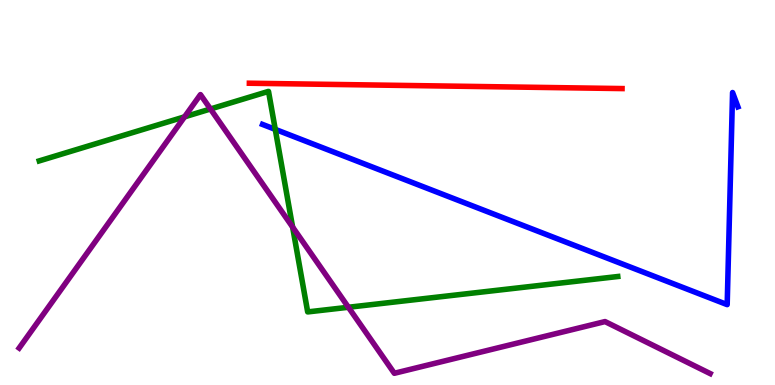[{'lines': ['blue', 'red'], 'intersections': []}, {'lines': ['green', 'red'], 'intersections': []}, {'lines': ['purple', 'red'], 'intersections': []}, {'lines': ['blue', 'green'], 'intersections': [{'x': 3.55, 'y': 6.64}]}, {'lines': ['blue', 'purple'], 'intersections': []}, {'lines': ['green', 'purple'], 'intersections': [{'x': 2.38, 'y': 6.97}, {'x': 2.72, 'y': 7.17}, {'x': 3.78, 'y': 4.1}, {'x': 4.5, 'y': 2.02}]}]